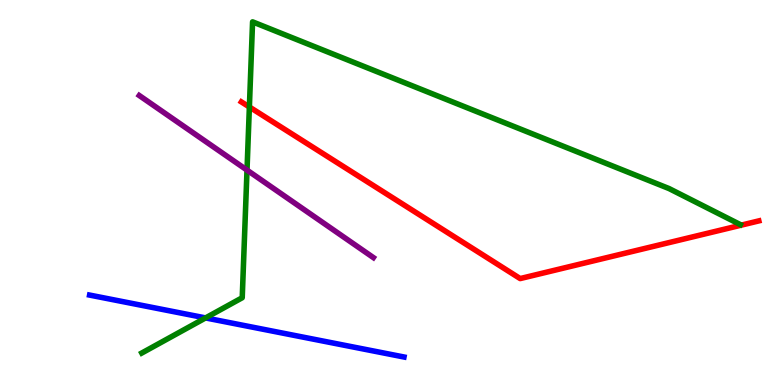[{'lines': ['blue', 'red'], 'intersections': []}, {'lines': ['green', 'red'], 'intersections': [{'x': 3.22, 'y': 7.22}]}, {'lines': ['purple', 'red'], 'intersections': []}, {'lines': ['blue', 'green'], 'intersections': [{'x': 2.65, 'y': 1.74}]}, {'lines': ['blue', 'purple'], 'intersections': []}, {'lines': ['green', 'purple'], 'intersections': [{'x': 3.19, 'y': 5.58}]}]